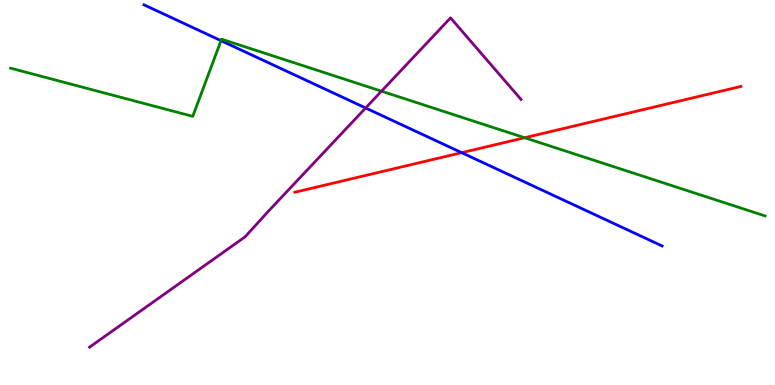[{'lines': ['blue', 'red'], 'intersections': [{'x': 5.96, 'y': 6.03}]}, {'lines': ['green', 'red'], 'intersections': [{'x': 6.77, 'y': 6.42}]}, {'lines': ['purple', 'red'], 'intersections': []}, {'lines': ['blue', 'green'], 'intersections': [{'x': 2.85, 'y': 8.94}]}, {'lines': ['blue', 'purple'], 'intersections': [{'x': 4.72, 'y': 7.2}]}, {'lines': ['green', 'purple'], 'intersections': [{'x': 4.92, 'y': 7.63}]}]